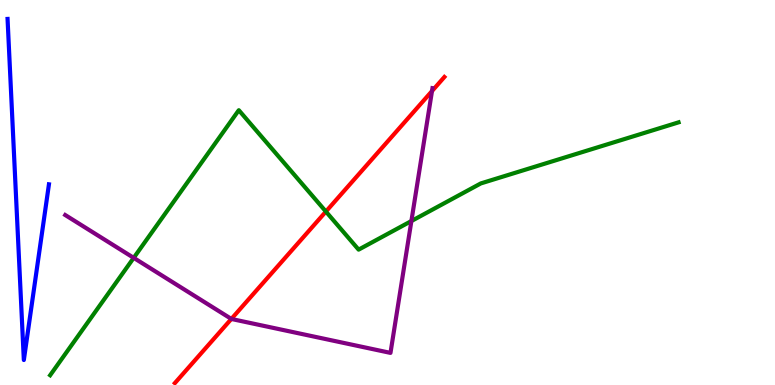[{'lines': ['blue', 'red'], 'intersections': []}, {'lines': ['green', 'red'], 'intersections': [{'x': 4.21, 'y': 4.5}]}, {'lines': ['purple', 'red'], 'intersections': [{'x': 2.99, 'y': 1.72}, {'x': 5.57, 'y': 7.63}]}, {'lines': ['blue', 'green'], 'intersections': []}, {'lines': ['blue', 'purple'], 'intersections': []}, {'lines': ['green', 'purple'], 'intersections': [{'x': 1.73, 'y': 3.3}, {'x': 5.31, 'y': 4.26}]}]